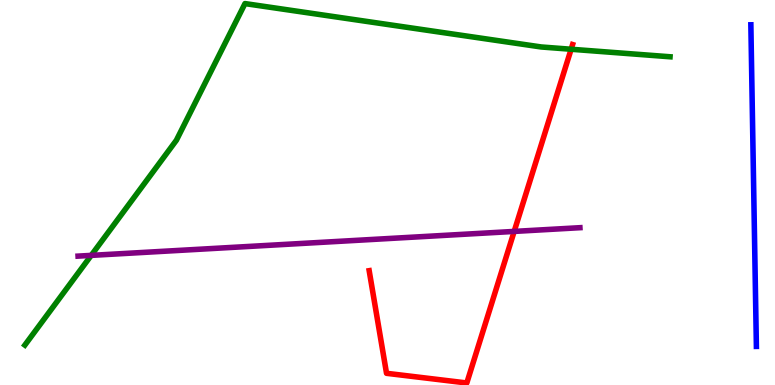[{'lines': ['blue', 'red'], 'intersections': []}, {'lines': ['green', 'red'], 'intersections': [{'x': 7.37, 'y': 8.72}]}, {'lines': ['purple', 'red'], 'intersections': [{'x': 6.63, 'y': 3.99}]}, {'lines': ['blue', 'green'], 'intersections': []}, {'lines': ['blue', 'purple'], 'intersections': []}, {'lines': ['green', 'purple'], 'intersections': [{'x': 1.18, 'y': 3.37}]}]